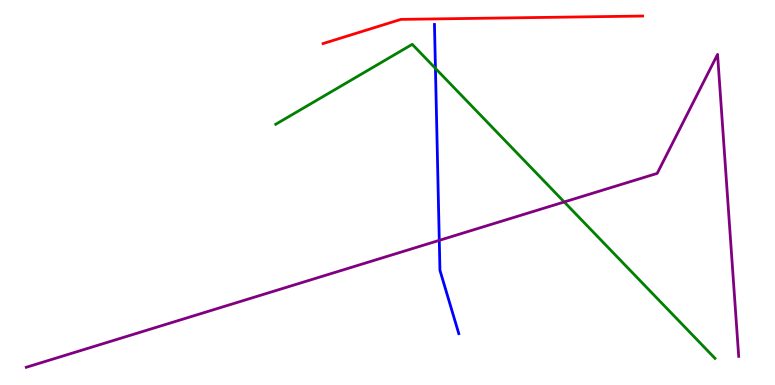[{'lines': ['blue', 'red'], 'intersections': []}, {'lines': ['green', 'red'], 'intersections': []}, {'lines': ['purple', 'red'], 'intersections': []}, {'lines': ['blue', 'green'], 'intersections': [{'x': 5.62, 'y': 8.22}]}, {'lines': ['blue', 'purple'], 'intersections': [{'x': 5.67, 'y': 3.76}]}, {'lines': ['green', 'purple'], 'intersections': [{'x': 7.28, 'y': 4.75}]}]